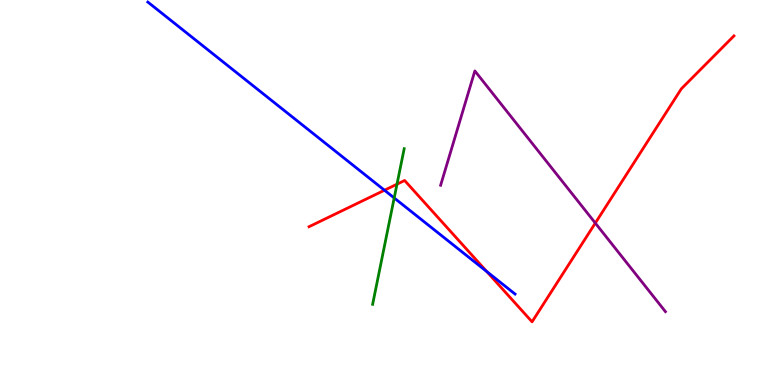[{'lines': ['blue', 'red'], 'intersections': [{'x': 4.96, 'y': 5.06}, {'x': 6.28, 'y': 2.95}]}, {'lines': ['green', 'red'], 'intersections': [{'x': 5.12, 'y': 5.22}]}, {'lines': ['purple', 'red'], 'intersections': [{'x': 7.68, 'y': 4.21}]}, {'lines': ['blue', 'green'], 'intersections': [{'x': 5.09, 'y': 4.86}]}, {'lines': ['blue', 'purple'], 'intersections': []}, {'lines': ['green', 'purple'], 'intersections': []}]